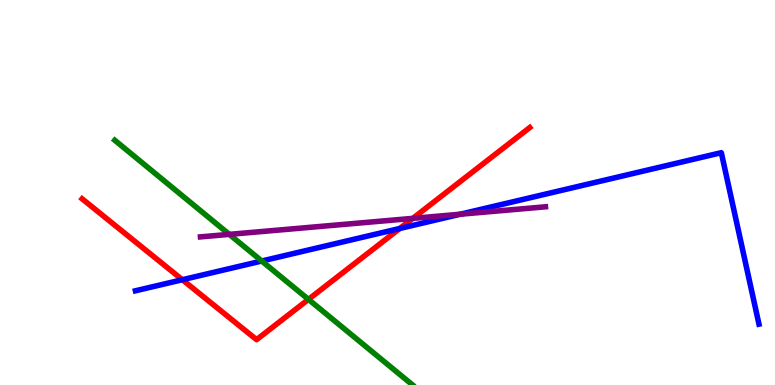[{'lines': ['blue', 'red'], 'intersections': [{'x': 2.35, 'y': 2.73}, {'x': 5.16, 'y': 4.07}]}, {'lines': ['green', 'red'], 'intersections': [{'x': 3.98, 'y': 2.22}]}, {'lines': ['purple', 'red'], 'intersections': [{'x': 5.33, 'y': 4.33}]}, {'lines': ['blue', 'green'], 'intersections': [{'x': 3.38, 'y': 3.22}]}, {'lines': ['blue', 'purple'], 'intersections': [{'x': 5.94, 'y': 4.44}]}, {'lines': ['green', 'purple'], 'intersections': [{'x': 2.96, 'y': 3.91}]}]